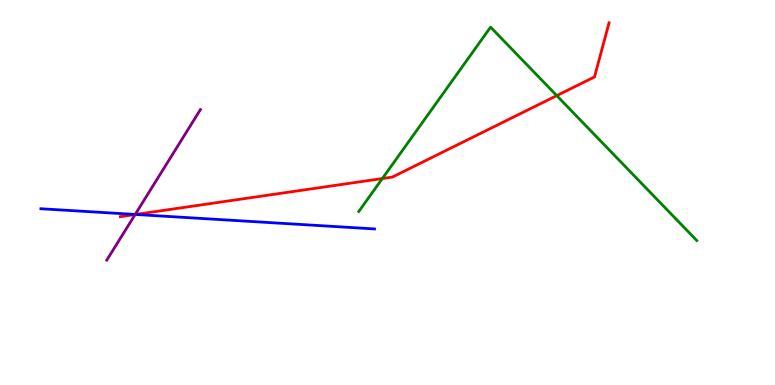[{'lines': ['blue', 'red'], 'intersections': [{'x': 1.75, 'y': 4.43}]}, {'lines': ['green', 'red'], 'intersections': [{'x': 4.93, 'y': 5.36}, {'x': 7.18, 'y': 7.52}]}, {'lines': ['purple', 'red'], 'intersections': [{'x': 1.74, 'y': 4.43}]}, {'lines': ['blue', 'green'], 'intersections': []}, {'lines': ['blue', 'purple'], 'intersections': [{'x': 1.74, 'y': 4.43}]}, {'lines': ['green', 'purple'], 'intersections': []}]